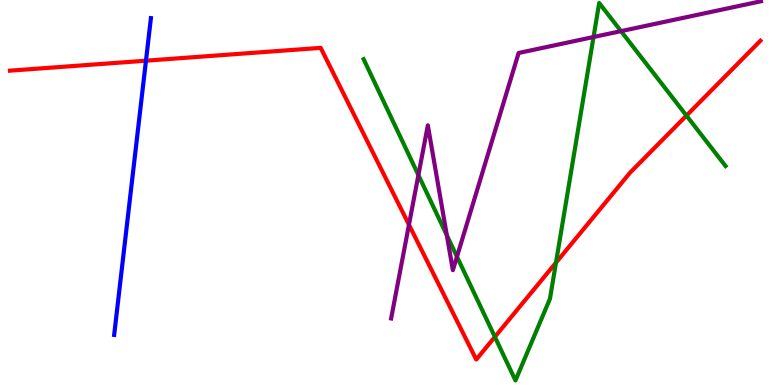[{'lines': ['blue', 'red'], 'intersections': [{'x': 1.88, 'y': 8.42}]}, {'lines': ['green', 'red'], 'intersections': [{'x': 6.39, 'y': 1.25}, {'x': 7.17, 'y': 3.18}, {'x': 8.86, 'y': 7.0}]}, {'lines': ['purple', 'red'], 'intersections': [{'x': 5.28, 'y': 4.16}]}, {'lines': ['blue', 'green'], 'intersections': []}, {'lines': ['blue', 'purple'], 'intersections': []}, {'lines': ['green', 'purple'], 'intersections': [{'x': 5.4, 'y': 5.45}, {'x': 5.77, 'y': 3.89}, {'x': 5.9, 'y': 3.33}, {'x': 7.66, 'y': 9.04}, {'x': 8.01, 'y': 9.19}]}]